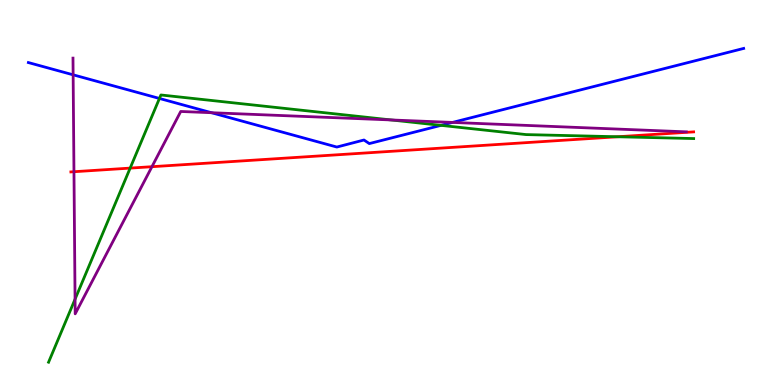[{'lines': ['blue', 'red'], 'intersections': []}, {'lines': ['green', 'red'], 'intersections': [{'x': 1.68, 'y': 5.63}, {'x': 7.97, 'y': 6.45}]}, {'lines': ['purple', 'red'], 'intersections': [{'x': 0.954, 'y': 5.54}, {'x': 1.96, 'y': 5.67}]}, {'lines': ['blue', 'green'], 'intersections': [{'x': 2.06, 'y': 7.44}, {'x': 5.69, 'y': 6.74}]}, {'lines': ['blue', 'purple'], 'intersections': [{'x': 0.944, 'y': 8.06}, {'x': 2.73, 'y': 7.07}, {'x': 5.84, 'y': 6.82}]}, {'lines': ['green', 'purple'], 'intersections': [{'x': 0.969, 'y': 2.23}, {'x': 5.05, 'y': 6.88}]}]